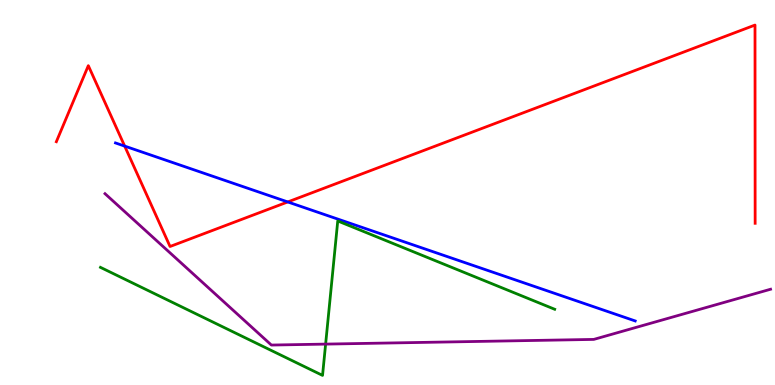[{'lines': ['blue', 'red'], 'intersections': [{'x': 1.61, 'y': 6.21}, {'x': 3.71, 'y': 4.75}]}, {'lines': ['green', 'red'], 'intersections': []}, {'lines': ['purple', 'red'], 'intersections': []}, {'lines': ['blue', 'green'], 'intersections': []}, {'lines': ['blue', 'purple'], 'intersections': []}, {'lines': ['green', 'purple'], 'intersections': [{'x': 4.2, 'y': 1.06}]}]